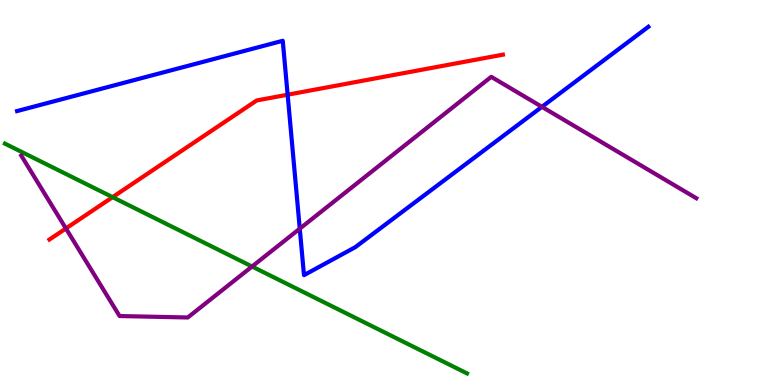[{'lines': ['blue', 'red'], 'intersections': [{'x': 3.71, 'y': 7.54}]}, {'lines': ['green', 'red'], 'intersections': [{'x': 1.45, 'y': 4.88}]}, {'lines': ['purple', 'red'], 'intersections': [{'x': 0.851, 'y': 4.07}]}, {'lines': ['blue', 'green'], 'intersections': []}, {'lines': ['blue', 'purple'], 'intersections': [{'x': 3.87, 'y': 4.06}, {'x': 6.99, 'y': 7.23}]}, {'lines': ['green', 'purple'], 'intersections': [{'x': 3.25, 'y': 3.08}]}]